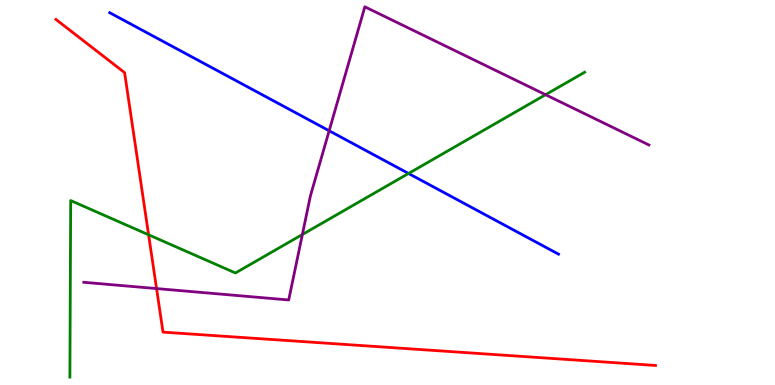[{'lines': ['blue', 'red'], 'intersections': []}, {'lines': ['green', 'red'], 'intersections': [{'x': 1.92, 'y': 3.9}]}, {'lines': ['purple', 'red'], 'intersections': [{'x': 2.02, 'y': 2.5}]}, {'lines': ['blue', 'green'], 'intersections': [{'x': 5.27, 'y': 5.49}]}, {'lines': ['blue', 'purple'], 'intersections': [{'x': 4.25, 'y': 6.6}]}, {'lines': ['green', 'purple'], 'intersections': [{'x': 3.9, 'y': 3.91}, {'x': 7.04, 'y': 7.54}]}]